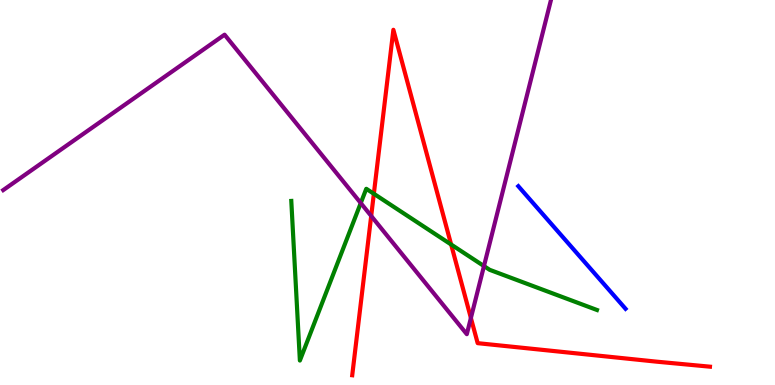[{'lines': ['blue', 'red'], 'intersections': []}, {'lines': ['green', 'red'], 'intersections': [{'x': 4.82, 'y': 4.97}, {'x': 5.82, 'y': 3.65}]}, {'lines': ['purple', 'red'], 'intersections': [{'x': 4.79, 'y': 4.39}, {'x': 6.08, 'y': 1.74}]}, {'lines': ['blue', 'green'], 'intersections': []}, {'lines': ['blue', 'purple'], 'intersections': []}, {'lines': ['green', 'purple'], 'intersections': [{'x': 4.65, 'y': 4.73}, {'x': 6.24, 'y': 3.09}]}]